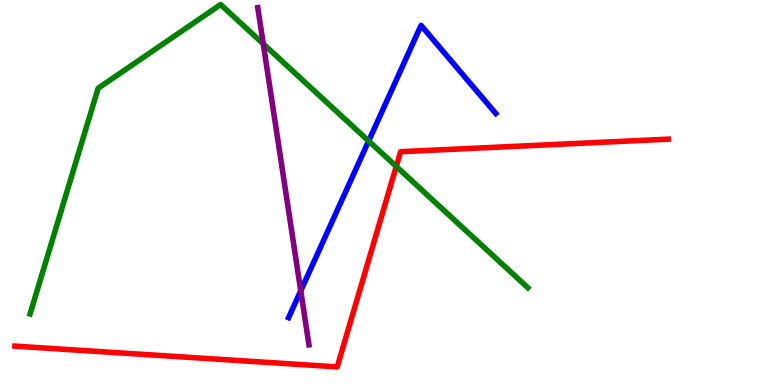[{'lines': ['blue', 'red'], 'intersections': []}, {'lines': ['green', 'red'], 'intersections': [{'x': 5.11, 'y': 5.68}]}, {'lines': ['purple', 'red'], 'intersections': []}, {'lines': ['blue', 'green'], 'intersections': [{'x': 4.76, 'y': 6.34}]}, {'lines': ['blue', 'purple'], 'intersections': [{'x': 3.88, 'y': 2.45}]}, {'lines': ['green', 'purple'], 'intersections': [{'x': 3.4, 'y': 8.86}]}]